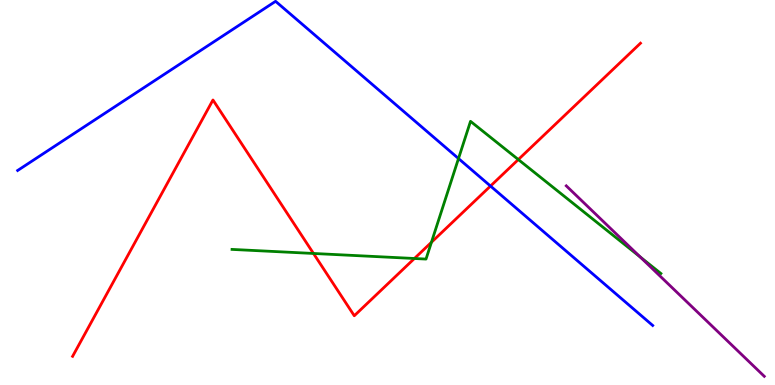[{'lines': ['blue', 'red'], 'intersections': [{'x': 6.33, 'y': 5.17}]}, {'lines': ['green', 'red'], 'intersections': [{'x': 4.04, 'y': 3.42}, {'x': 5.35, 'y': 3.29}, {'x': 5.57, 'y': 3.71}, {'x': 6.69, 'y': 5.86}]}, {'lines': ['purple', 'red'], 'intersections': []}, {'lines': ['blue', 'green'], 'intersections': [{'x': 5.92, 'y': 5.88}]}, {'lines': ['blue', 'purple'], 'intersections': []}, {'lines': ['green', 'purple'], 'intersections': [{'x': 8.26, 'y': 3.33}]}]